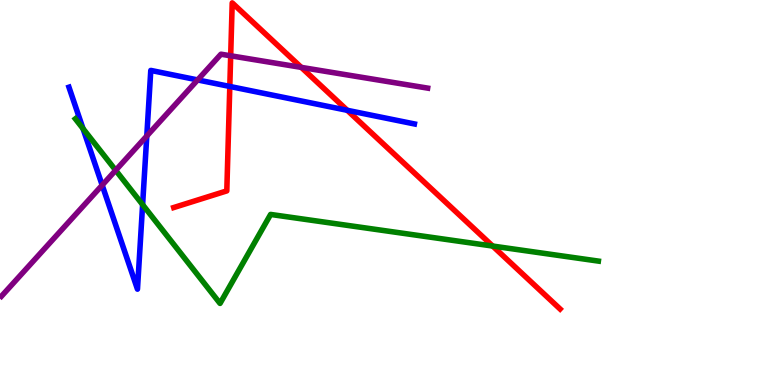[{'lines': ['blue', 'red'], 'intersections': [{'x': 2.97, 'y': 7.75}, {'x': 4.48, 'y': 7.13}]}, {'lines': ['green', 'red'], 'intersections': [{'x': 6.36, 'y': 3.61}]}, {'lines': ['purple', 'red'], 'intersections': [{'x': 2.98, 'y': 8.55}, {'x': 3.89, 'y': 8.25}]}, {'lines': ['blue', 'green'], 'intersections': [{'x': 1.07, 'y': 6.66}, {'x': 1.84, 'y': 4.68}]}, {'lines': ['blue', 'purple'], 'intersections': [{'x': 1.32, 'y': 5.19}, {'x': 1.89, 'y': 6.47}, {'x': 2.55, 'y': 7.92}]}, {'lines': ['green', 'purple'], 'intersections': [{'x': 1.49, 'y': 5.58}]}]